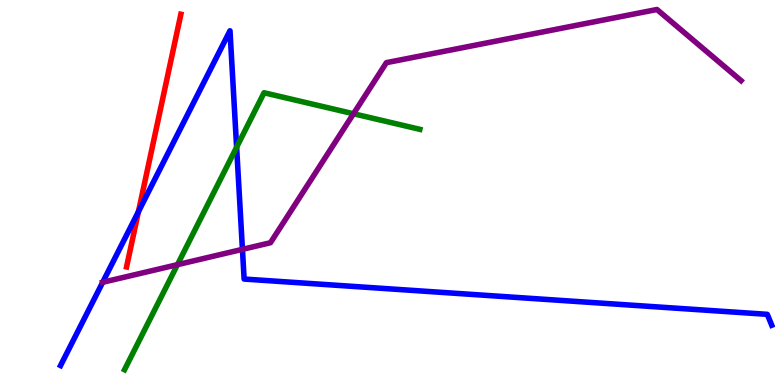[{'lines': ['blue', 'red'], 'intersections': [{'x': 1.79, 'y': 4.5}]}, {'lines': ['green', 'red'], 'intersections': []}, {'lines': ['purple', 'red'], 'intersections': []}, {'lines': ['blue', 'green'], 'intersections': [{'x': 3.05, 'y': 6.18}]}, {'lines': ['blue', 'purple'], 'intersections': [{'x': 1.33, 'y': 2.67}, {'x': 3.13, 'y': 3.52}]}, {'lines': ['green', 'purple'], 'intersections': [{'x': 2.29, 'y': 3.13}, {'x': 4.56, 'y': 7.05}]}]